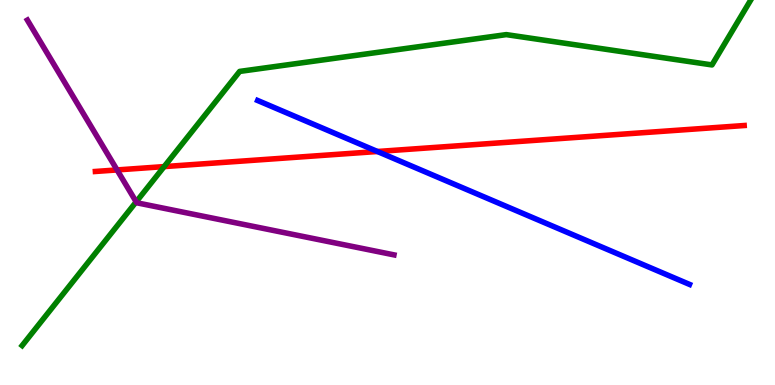[{'lines': ['blue', 'red'], 'intersections': [{'x': 4.87, 'y': 6.06}]}, {'lines': ['green', 'red'], 'intersections': [{'x': 2.12, 'y': 5.67}]}, {'lines': ['purple', 'red'], 'intersections': [{'x': 1.51, 'y': 5.59}]}, {'lines': ['blue', 'green'], 'intersections': []}, {'lines': ['blue', 'purple'], 'intersections': []}, {'lines': ['green', 'purple'], 'intersections': [{'x': 1.76, 'y': 4.76}]}]